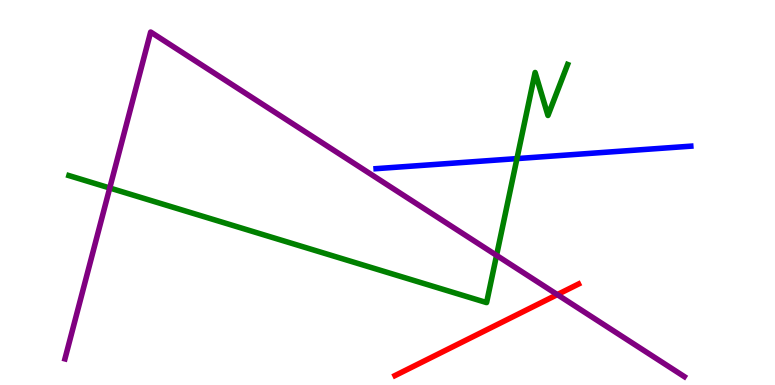[{'lines': ['blue', 'red'], 'intersections': []}, {'lines': ['green', 'red'], 'intersections': []}, {'lines': ['purple', 'red'], 'intersections': [{'x': 7.19, 'y': 2.35}]}, {'lines': ['blue', 'green'], 'intersections': [{'x': 6.67, 'y': 5.88}]}, {'lines': ['blue', 'purple'], 'intersections': []}, {'lines': ['green', 'purple'], 'intersections': [{'x': 1.42, 'y': 5.12}, {'x': 6.41, 'y': 3.37}]}]